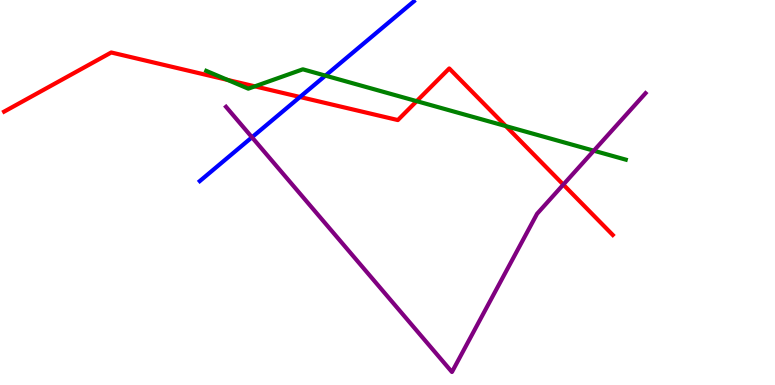[{'lines': ['blue', 'red'], 'intersections': [{'x': 3.87, 'y': 7.48}]}, {'lines': ['green', 'red'], 'intersections': [{'x': 2.94, 'y': 7.92}, {'x': 3.29, 'y': 7.76}, {'x': 5.38, 'y': 7.37}, {'x': 6.53, 'y': 6.72}]}, {'lines': ['purple', 'red'], 'intersections': [{'x': 7.27, 'y': 5.21}]}, {'lines': ['blue', 'green'], 'intersections': [{'x': 4.2, 'y': 8.04}]}, {'lines': ['blue', 'purple'], 'intersections': [{'x': 3.25, 'y': 6.43}]}, {'lines': ['green', 'purple'], 'intersections': [{'x': 7.66, 'y': 6.09}]}]